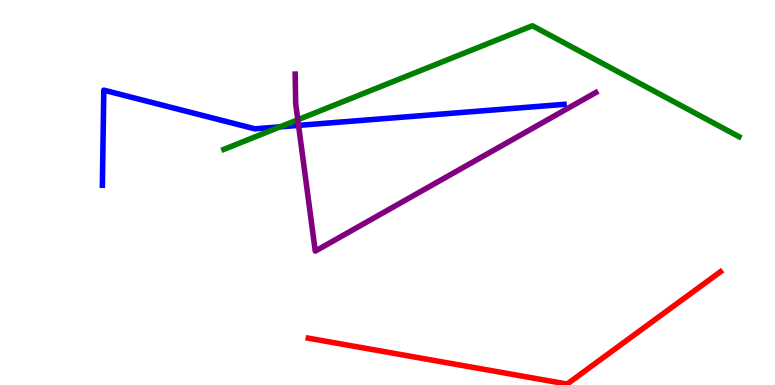[{'lines': ['blue', 'red'], 'intersections': []}, {'lines': ['green', 'red'], 'intersections': []}, {'lines': ['purple', 'red'], 'intersections': []}, {'lines': ['blue', 'green'], 'intersections': [{'x': 3.61, 'y': 6.71}]}, {'lines': ['blue', 'purple'], 'intersections': [{'x': 3.85, 'y': 6.74}]}, {'lines': ['green', 'purple'], 'intersections': [{'x': 3.84, 'y': 6.89}]}]